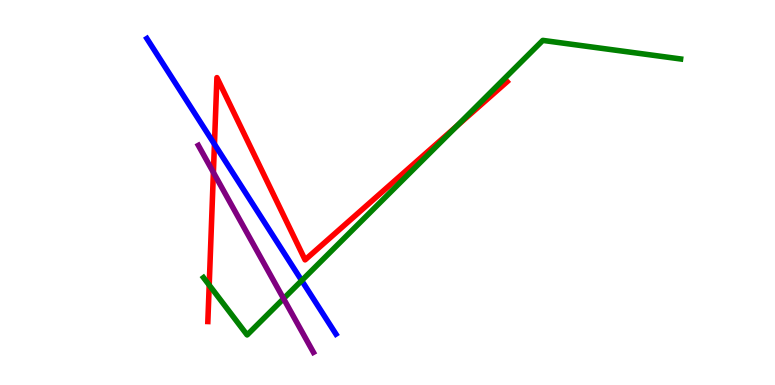[{'lines': ['blue', 'red'], 'intersections': [{'x': 2.77, 'y': 6.26}]}, {'lines': ['green', 'red'], 'intersections': [{'x': 2.7, 'y': 2.59}, {'x': 5.9, 'y': 6.73}]}, {'lines': ['purple', 'red'], 'intersections': [{'x': 2.75, 'y': 5.52}]}, {'lines': ['blue', 'green'], 'intersections': [{'x': 3.89, 'y': 2.71}]}, {'lines': ['blue', 'purple'], 'intersections': []}, {'lines': ['green', 'purple'], 'intersections': [{'x': 3.66, 'y': 2.24}]}]